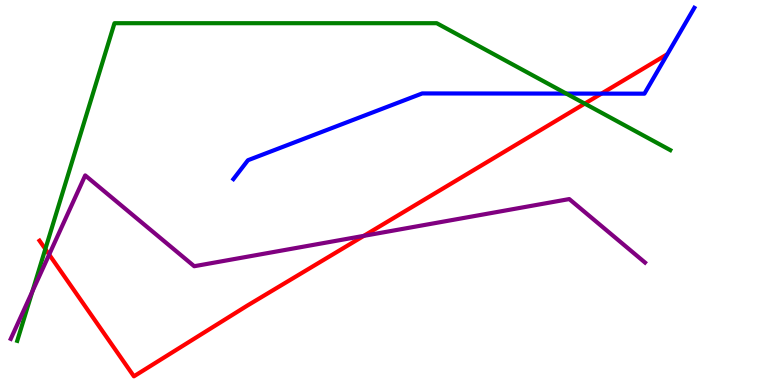[{'lines': ['blue', 'red'], 'intersections': [{'x': 7.76, 'y': 7.57}]}, {'lines': ['green', 'red'], 'intersections': [{'x': 0.585, 'y': 3.53}, {'x': 7.55, 'y': 7.31}]}, {'lines': ['purple', 'red'], 'intersections': [{'x': 0.634, 'y': 3.39}, {'x': 4.69, 'y': 3.87}]}, {'lines': ['blue', 'green'], 'intersections': [{'x': 7.31, 'y': 7.57}]}, {'lines': ['blue', 'purple'], 'intersections': []}, {'lines': ['green', 'purple'], 'intersections': [{'x': 0.417, 'y': 2.43}]}]